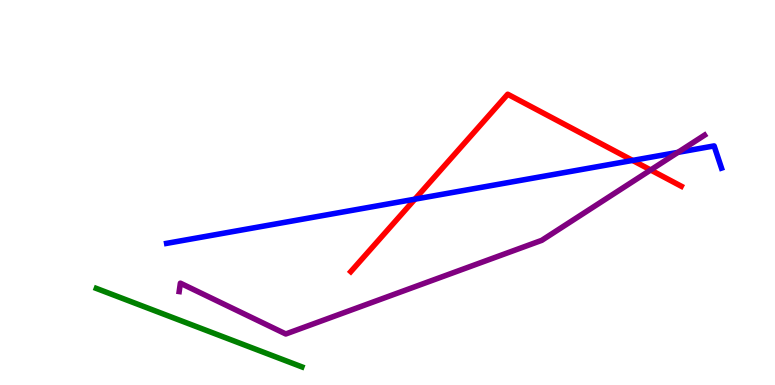[{'lines': ['blue', 'red'], 'intersections': [{'x': 5.35, 'y': 4.83}, {'x': 8.16, 'y': 5.83}]}, {'lines': ['green', 'red'], 'intersections': []}, {'lines': ['purple', 'red'], 'intersections': [{'x': 8.4, 'y': 5.58}]}, {'lines': ['blue', 'green'], 'intersections': []}, {'lines': ['blue', 'purple'], 'intersections': [{'x': 8.75, 'y': 6.04}]}, {'lines': ['green', 'purple'], 'intersections': []}]